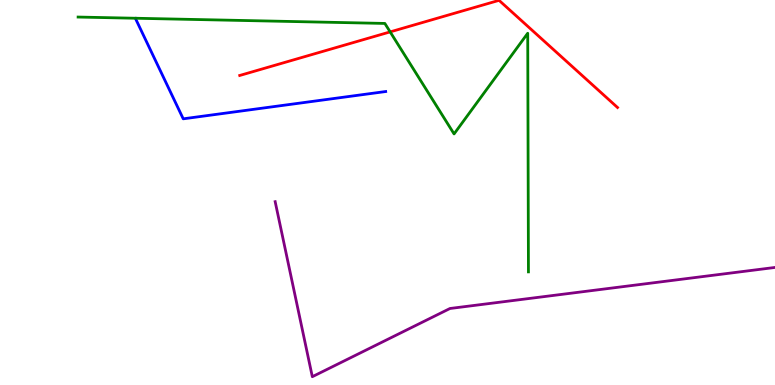[{'lines': ['blue', 'red'], 'intersections': []}, {'lines': ['green', 'red'], 'intersections': [{'x': 5.03, 'y': 9.17}]}, {'lines': ['purple', 'red'], 'intersections': []}, {'lines': ['blue', 'green'], 'intersections': []}, {'lines': ['blue', 'purple'], 'intersections': []}, {'lines': ['green', 'purple'], 'intersections': []}]